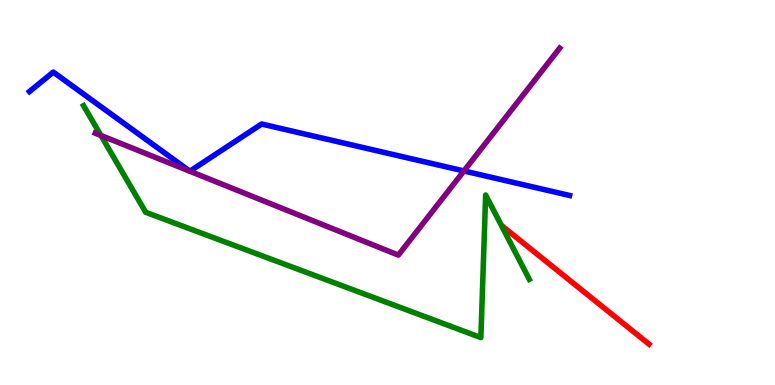[{'lines': ['blue', 'red'], 'intersections': []}, {'lines': ['green', 'red'], 'intersections': []}, {'lines': ['purple', 'red'], 'intersections': []}, {'lines': ['blue', 'green'], 'intersections': []}, {'lines': ['blue', 'purple'], 'intersections': [{'x': 5.99, 'y': 5.56}]}, {'lines': ['green', 'purple'], 'intersections': [{'x': 1.3, 'y': 6.48}]}]